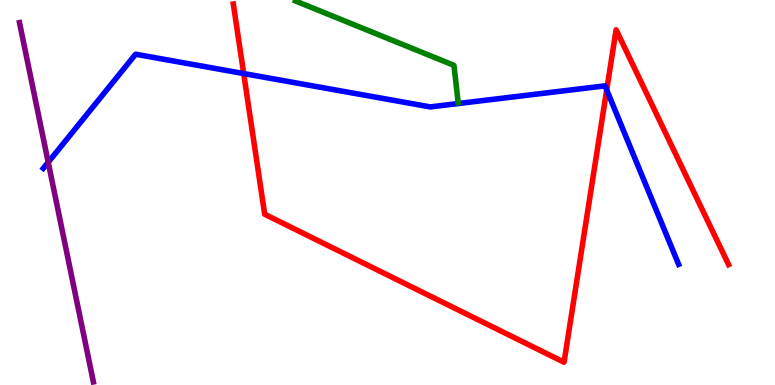[{'lines': ['blue', 'red'], 'intersections': [{'x': 3.14, 'y': 8.09}, {'x': 7.83, 'y': 7.66}]}, {'lines': ['green', 'red'], 'intersections': []}, {'lines': ['purple', 'red'], 'intersections': []}, {'lines': ['blue', 'green'], 'intersections': []}, {'lines': ['blue', 'purple'], 'intersections': [{'x': 0.622, 'y': 5.79}]}, {'lines': ['green', 'purple'], 'intersections': []}]